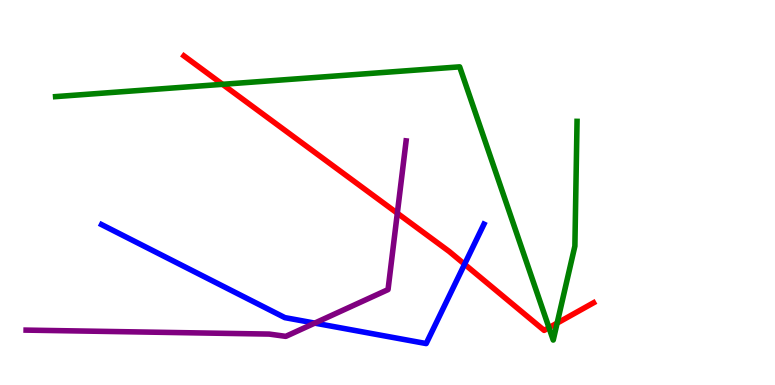[{'lines': ['blue', 'red'], 'intersections': [{'x': 5.99, 'y': 3.14}]}, {'lines': ['green', 'red'], 'intersections': [{'x': 2.87, 'y': 7.81}, {'x': 7.08, 'y': 1.49}, {'x': 7.19, 'y': 1.61}]}, {'lines': ['purple', 'red'], 'intersections': [{'x': 5.13, 'y': 4.46}]}, {'lines': ['blue', 'green'], 'intersections': []}, {'lines': ['blue', 'purple'], 'intersections': [{'x': 4.06, 'y': 1.61}]}, {'lines': ['green', 'purple'], 'intersections': []}]